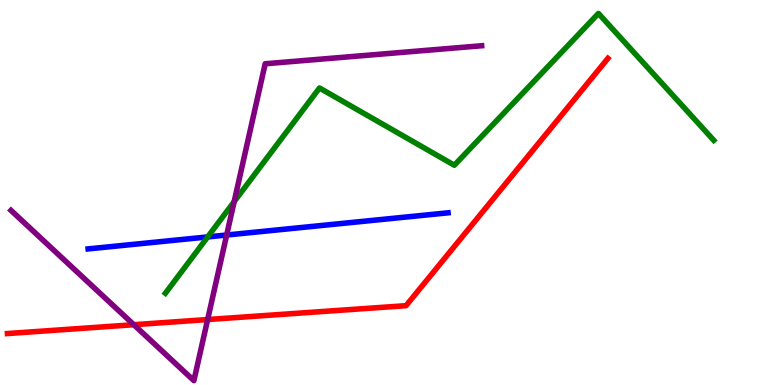[{'lines': ['blue', 'red'], 'intersections': []}, {'lines': ['green', 'red'], 'intersections': []}, {'lines': ['purple', 'red'], 'intersections': [{'x': 1.73, 'y': 1.57}, {'x': 2.68, 'y': 1.7}]}, {'lines': ['blue', 'green'], 'intersections': [{'x': 2.68, 'y': 3.85}]}, {'lines': ['blue', 'purple'], 'intersections': [{'x': 2.92, 'y': 3.9}]}, {'lines': ['green', 'purple'], 'intersections': [{'x': 3.02, 'y': 4.76}]}]